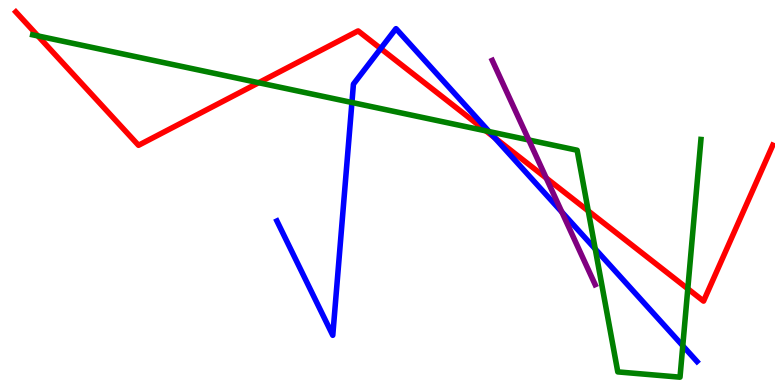[{'lines': ['blue', 'red'], 'intersections': [{'x': 4.91, 'y': 8.74}, {'x': 6.38, 'y': 6.43}]}, {'lines': ['green', 'red'], 'intersections': [{'x': 0.489, 'y': 9.07}, {'x': 3.34, 'y': 7.85}, {'x': 6.27, 'y': 6.6}, {'x': 7.59, 'y': 4.52}, {'x': 8.87, 'y': 2.5}]}, {'lines': ['purple', 'red'], 'intersections': [{'x': 7.05, 'y': 5.38}]}, {'lines': ['blue', 'green'], 'intersections': [{'x': 4.54, 'y': 7.34}, {'x': 6.31, 'y': 6.58}, {'x': 7.68, 'y': 3.53}, {'x': 8.81, 'y': 1.02}]}, {'lines': ['blue', 'purple'], 'intersections': [{'x': 7.25, 'y': 4.49}]}, {'lines': ['green', 'purple'], 'intersections': [{'x': 6.82, 'y': 6.36}]}]